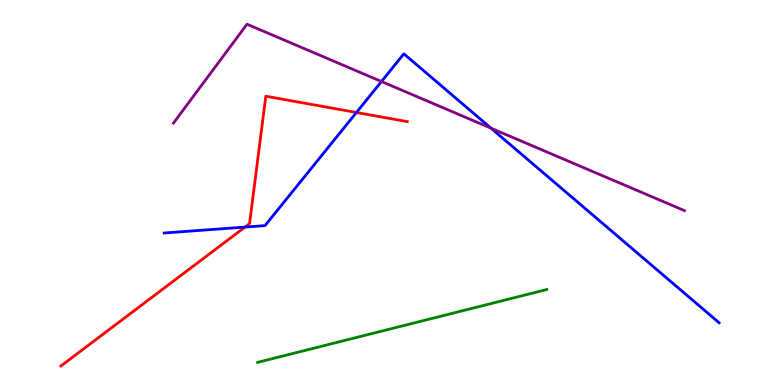[{'lines': ['blue', 'red'], 'intersections': [{'x': 3.16, 'y': 4.1}, {'x': 4.6, 'y': 7.08}]}, {'lines': ['green', 'red'], 'intersections': []}, {'lines': ['purple', 'red'], 'intersections': []}, {'lines': ['blue', 'green'], 'intersections': []}, {'lines': ['blue', 'purple'], 'intersections': [{'x': 4.92, 'y': 7.88}, {'x': 6.34, 'y': 6.67}]}, {'lines': ['green', 'purple'], 'intersections': []}]